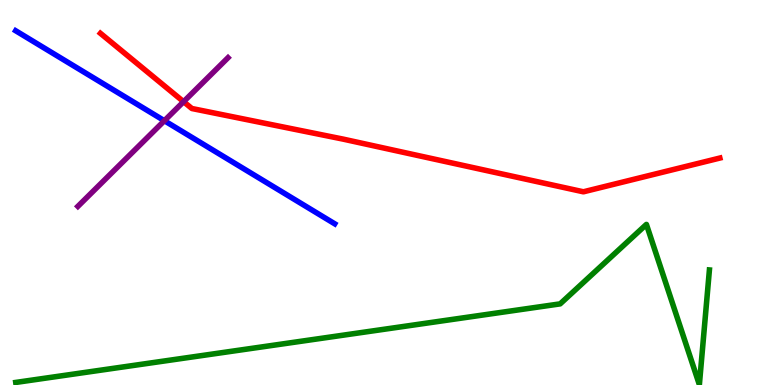[{'lines': ['blue', 'red'], 'intersections': []}, {'lines': ['green', 'red'], 'intersections': []}, {'lines': ['purple', 'red'], 'intersections': [{'x': 2.37, 'y': 7.36}]}, {'lines': ['blue', 'green'], 'intersections': []}, {'lines': ['blue', 'purple'], 'intersections': [{'x': 2.12, 'y': 6.86}]}, {'lines': ['green', 'purple'], 'intersections': []}]